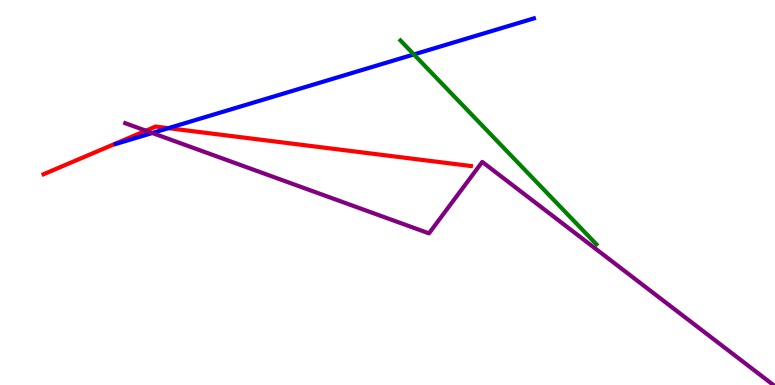[{'lines': ['blue', 'red'], 'intersections': [{'x': 2.17, 'y': 6.67}]}, {'lines': ['green', 'red'], 'intersections': []}, {'lines': ['purple', 'red'], 'intersections': [{'x': 1.88, 'y': 6.61}]}, {'lines': ['blue', 'green'], 'intersections': [{'x': 5.34, 'y': 8.59}]}, {'lines': ['blue', 'purple'], 'intersections': [{'x': 1.96, 'y': 6.55}]}, {'lines': ['green', 'purple'], 'intersections': []}]